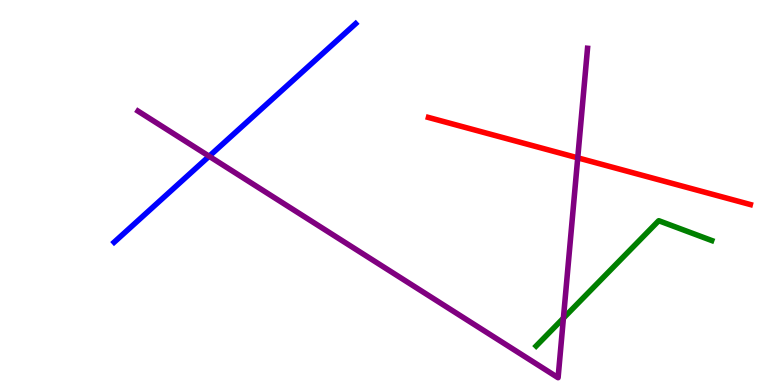[{'lines': ['blue', 'red'], 'intersections': []}, {'lines': ['green', 'red'], 'intersections': []}, {'lines': ['purple', 'red'], 'intersections': [{'x': 7.45, 'y': 5.9}]}, {'lines': ['blue', 'green'], 'intersections': []}, {'lines': ['blue', 'purple'], 'intersections': [{'x': 2.7, 'y': 5.94}]}, {'lines': ['green', 'purple'], 'intersections': [{'x': 7.27, 'y': 1.74}]}]